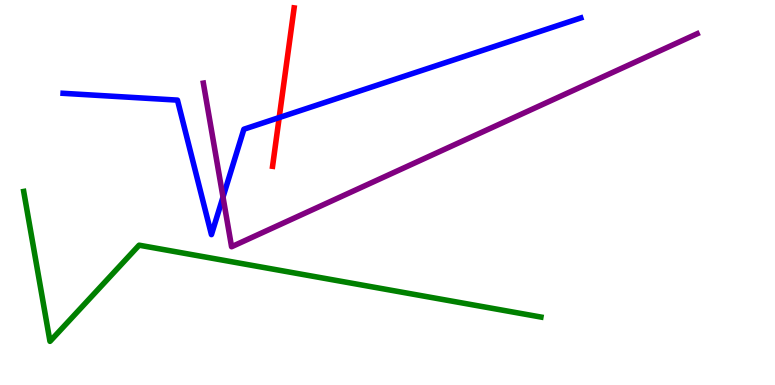[{'lines': ['blue', 'red'], 'intersections': [{'x': 3.6, 'y': 6.95}]}, {'lines': ['green', 'red'], 'intersections': []}, {'lines': ['purple', 'red'], 'intersections': []}, {'lines': ['blue', 'green'], 'intersections': []}, {'lines': ['blue', 'purple'], 'intersections': [{'x': 2.88, 'y': 4.88}]}, {'lines': ['green', 'purple'], 'intersections': []}]